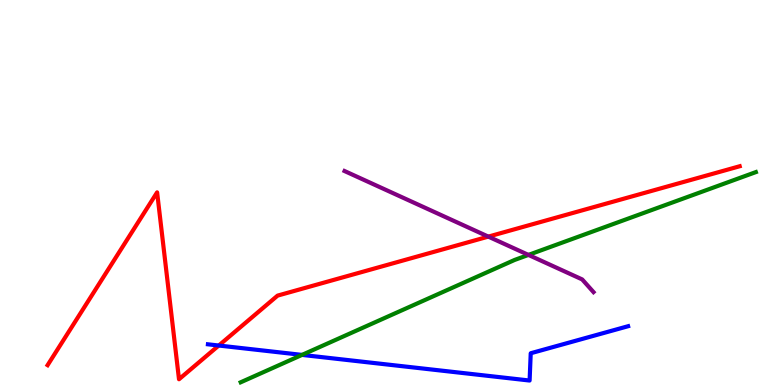[{'lines': ['blue', 'red'], 'intersections': [{'x': 2.82, 'y': 1.03}]}, {'lines': ['green', 'red'], 'intersections': []}, {'lines': ['purple', 'red'], 'intersections': [{'x': 6.3, 'y': 3.85}]}, {'lines': ['blue', 'green'], 'intersections': [{'x': 3.9, 'y': 0.782}]}, {'lines': ['blue', 'purple'], 'intersections': []}, {'lines': ['green', 'purple'], 'intersections': [{'x': 6.82, 'y': 3.38}]}]